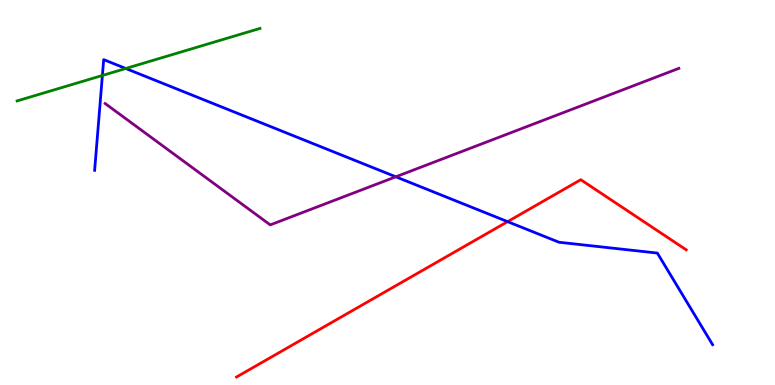[{'lines': ['blue', 'red'], 'intersections': [{'x': 6.55, 'y': 4.24}]}, {'lines': ['green', 'red'], 'intersections': []}, {'lines': ['purple', 'red'], 'intersections': []}, {'lines': ['blue', 'green'], 'intersections': [{'x': 1.32, 'y': 8.04}, {'x': 1.62, 'y': 8.22}]}, {'lines': ['blue', 'purple'], 'intersections': [{'x': 5.11, 'y': 5.41}]}, {'lines': ['green', 'purple'], 'intersections': []}]